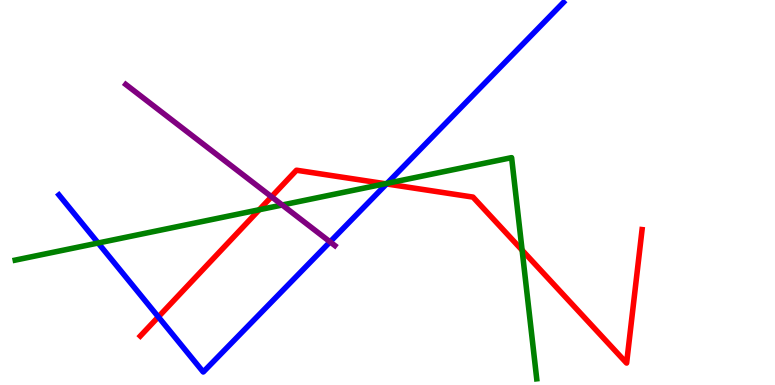[{'lines': ['blue', 'red'], 'intersections': [{'x': 2.04, 'y': 1.77}, {'x': 4.99, 'y': 5.22}]}, {'lines': ['green', 'red'], 'intersections': [{'x': 3.35, 'y': 4.55}, {'x': 4.97, 'y': 5.23}, {'x': 6.74, 'y': 3.5}]}, {'lines': ['purple', 'red'], 'intersections': [{'x': 3.5, 'y': 4.89}]}, {'lines': ['blue', 'green'], 'intersections': [{'x': 1.27, 'y': 3.69}, {'x': 5.0, 'y': 5.24}]}, {'lines': ['blue', 'purple'], 'intersections': [{'x': 4.26, 'y': 3.72}]}, {'lines': ['green', 'purple'], 'intersections': [{'x': 3.64, 'y': 4.68}]}]